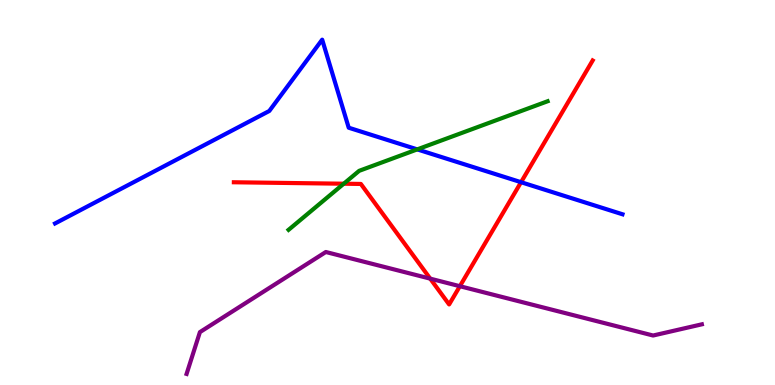[{'lines': ['blue', 'red'], 'intersections': [{'x': 6.72, 'y': 5.27}]}, {'lines': ['green', 'red'], 'intersections': [{'x': 4.44, 'y': 5.23}]}, {'lines': ['purple', 'red'], 'intersections': [{'x': 5.55, 'y': 2.76}, {'x': 5.93, 'y': 2.57}]}, {'lines': ['blue', 'green'], 'intersections': [{'x': 5.38, 'y': 6.12}]}, {'lines': ['blue', 'purple'], 'intersections': []}, {'lines': ['green', 'purple'], 'intersections': []}]